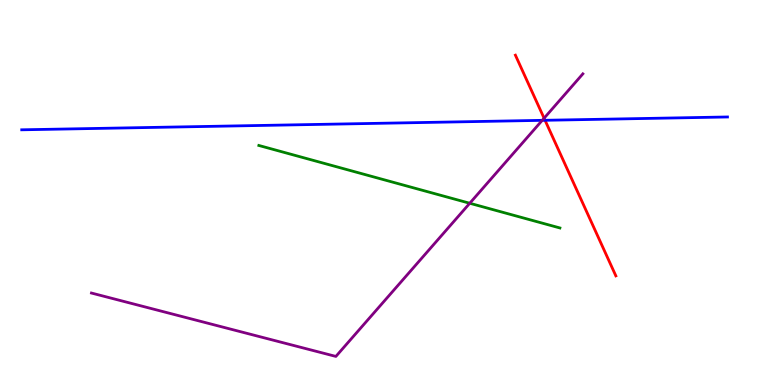[{'lines': ['blue', 'red'], 'intersections': [{'x': 7.03, 'y': 6.88}]}, {'lines': ['green', 'red'], 'intersections': []}, {'lines': ['purple', 'red'], 'intersections': [{'x': 7.02, 'y': 6.93}]}, {'lines': ['blue', 'green'], 'intersections': []}, {'lines': ['blue', 'purple'], 'intersections': [{'x': 7.0, 'y': 6.87}]}, {'lines': ['green', 'purple'], 'intersections': [{'x': 6.06, 'y': 4.72}]}]